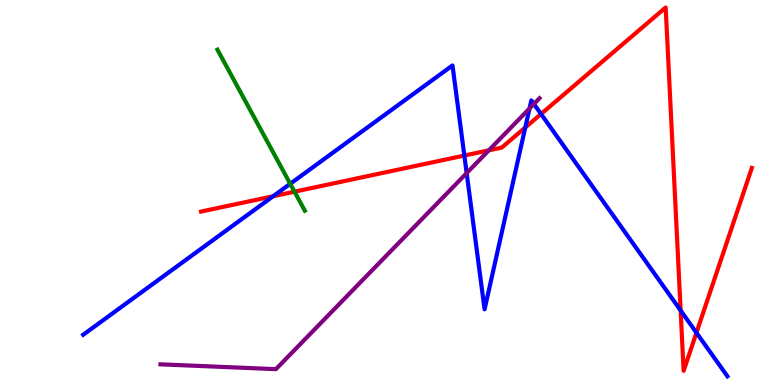[{'lines': ['blue', 'red'], 'intersections': [{'x': 3.52, 'y': 4.9}, {'x': 5.99, 'y': 5.96}, {'x': 6.78, 'y': 6.69}, {'x': 6.98, 'y': 7.04}, {'x': 8.78, 'y': 1.94}, {'x': 8.99, 'y': 1.36}]}, {'lines': ['green', 'red'], 'intersections': [{'x': 3.8, 'y': 5.02}]}, {'lines': ['purple', 'red'], 'intersections': [{'x': 6.31, 'y': 6.1}]}, {'lines': ['blue', 'green'], 'intersections': [{'x': 3.74, 'y': 5.23}]}, {'lines': ['blue', 'purple'], 'intersections': [{'x': 6.02, 'y': 5.5}, {'x': 6.83, 'y': 7.18}, {'x': 6.89, 'y': 7.3}]}, {'lines': ['green', 'purple'], 'intersections': []}]